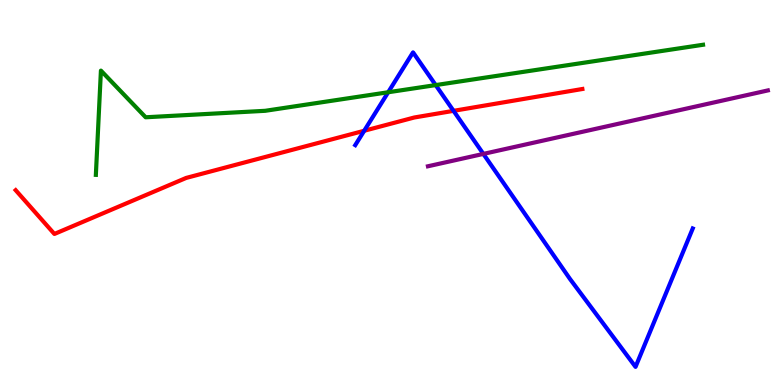[{'lines': ['blue', 'red'], 'intersections': [{'x': 4.7, 'y': 6.6}, {'x': 5.85, 'y': 7.12}]}, {'lines': ['green', 'red'], 'intersections': []}, {'lines': ['purple', 'red'], 'intersections': []}, {'lines': ['blue', 'green'], 'intersections': [{'x': 5.01, 'y': 7.6}, {'x': 5.62, 'y': 7.79}]}, {'lines': ['blue', 'purple'], 'intersections': [{'x': 6.24, 'y': 6.0}]}, {'lines': ['green', 'purple'], 'intersections': []}]